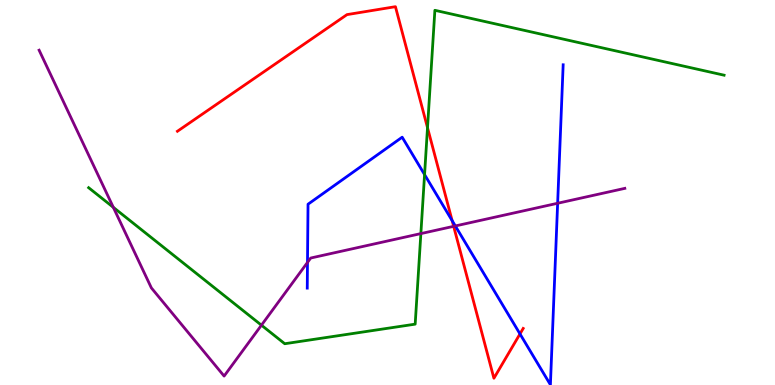[{'lines': ['blue', 'red'], 'intersections': [{'x': 5.83, 'y': 4.27}, {'x': 6.71, 'y': 1.33}]}, {'lines': ['green', 'red'], 'intersections': [{'x': 5.52, 'y': 6.68}]}, {'lines': ['purple', 'red'], 'intersections': [{'x': 5.85, 'y': 4.12}]}, {'lines': ['blue', 'green'], 'intersections': [{'x': 5.48, 'y': 5.47}]}, {'lines': ['blue', 'purple'], 'intersections': [{'x': 3.97, 'y': 3.18}, {'x': 5.88, 'y': 4.13}, {'x': 7.2, 'y': 4.72}]}, {'lines': ['green', 'purple'], 'intersections': [{'x': 1.46, 'y': 4.61}, {'x': 3.37, 'y': 1.55}, {'x': 5.43, 'y': 3.93}]}]